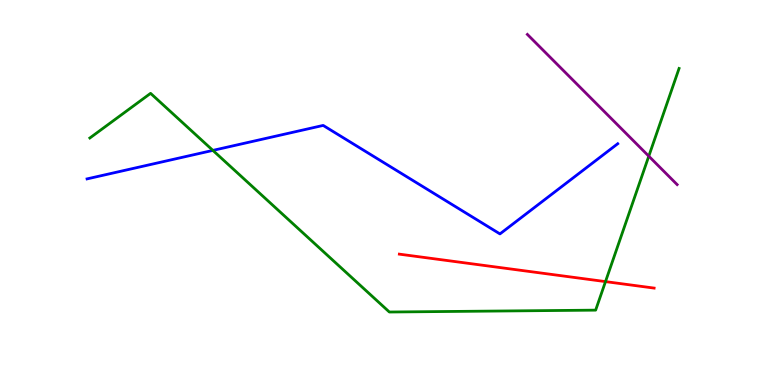[{'lines': ['blue', 'red'], 'intersections': []}, {'lines': ['green', 'red'], 'intersections': [{'x': 7.81, 'y': 2.69}]}, {'lines': ['purple', 'red'], 'intersections': []}, {'lines': ['blue', 'green'], 'intersections': [{'x': 2.75, 'y': 6.09}]}, {'lines': ['blue', 'purple'], 'intersections': []}, {'lines': ['green', 'purple'], 'intersections': [{'x': 8.37, 'y': 5.94}]}]